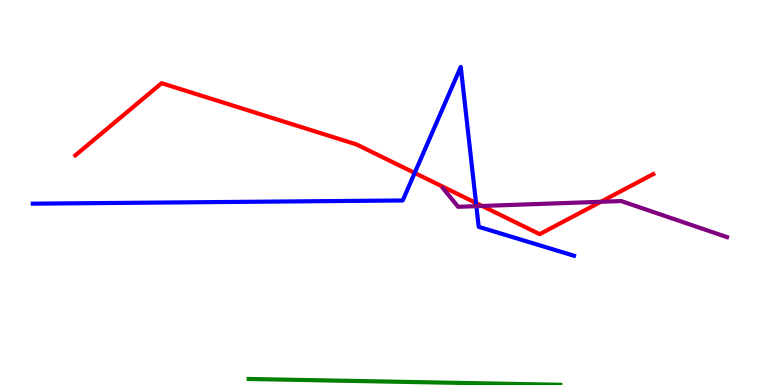[{'lines': ['blue', 'red'], 'intersections': [{'x': 5.35, 'y': 5.51}, {'x': 6.14, 'y': 4.73}]}, {'lines': ['green', 'red'], 'intersections': []}, {'lines': ['purple', 'red'], 'intersections': [{'x': 6.22, 'y': 4.65}, {'x': 7.75, 'y': 4.76}]}, {'lines': ['blue', 'green'], 'intersections': []}, {'lines': ['blue', 'purple'], 'intersections': [{'x': 6.15, 'y': 4.65}]}, {'lines': ['green', 'purple'], 'intersections': []}]